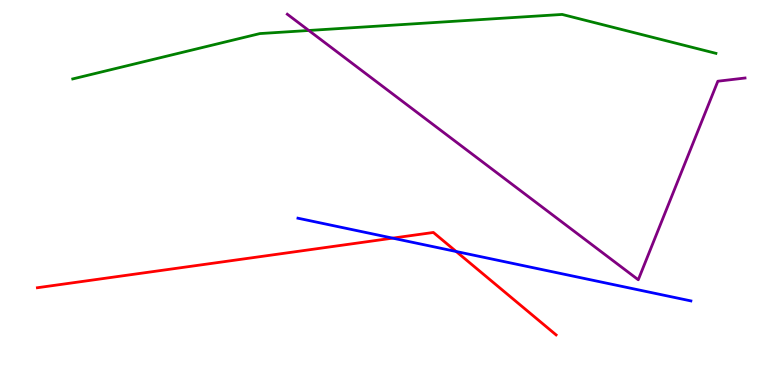[{'lines': ['blue', 'red'], 'intersections': [{'x': 5.07, 'y': 3.81}, {'x': 5.89, 'y': 3.47}]}, {'lines': ['green', 'red'], 'intersections': []}, {'lines': ['purple', 'red'], 'intersections': []}, {'lines': ['blue', 'green'], 'intersections': []}, {'lines': ['blue', 'purple'], 'intersections': []}, {'lines': ['green', 'purple'], 'intersections': [{'x': 3.98, 'y': 9.21}]}]